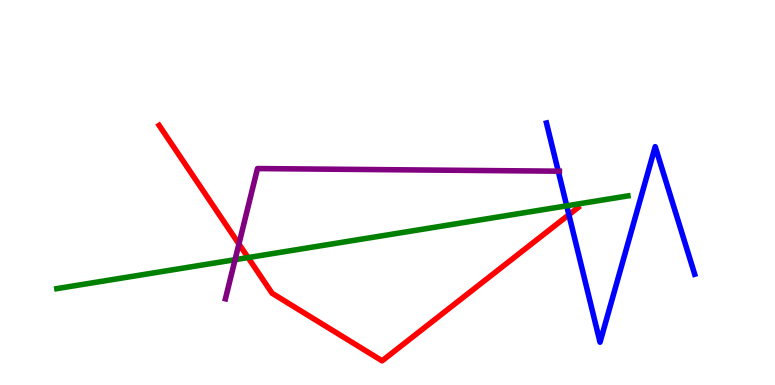[{'lines': ['blue', 'red'], 'intersections': [{'x': 7.34, 'y': 4.42}]}, {'lines': ['green', 'red'], 'intersections': [{'x': 3.2, 'y': 3.31}]}, {'lines': ['purple', 'red'], 'intersections': [{'x': 3.08, 'y': 3.66}]}, {'lines': ['blue', 'green'], 'intersections': [{'x': 7.31, 'y': 4.65}]}, {'lines': ['blue', 'purple'], 'intersections': [{'x': 7.2, 'y': 5.55}]}, {'lines': ['green', 'purple'], 'intersections': [{'x': 3.03, 'y': 3.25}]}]